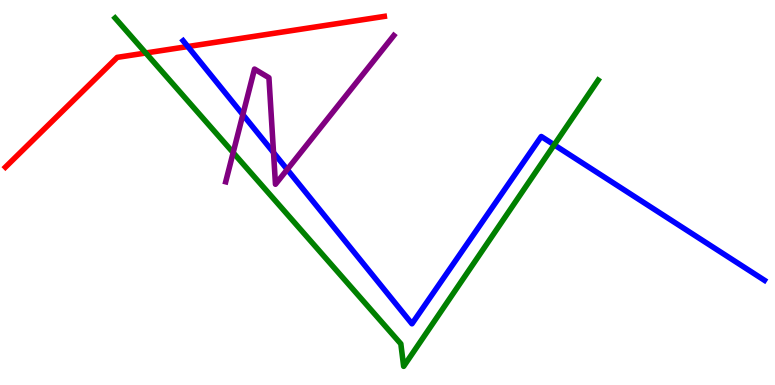[{'lines': ['blue', 'red'], 'intersections': [{'x': 2.42, 'y': 8.79}]}, {'lines': ['green', 'red'], 'intersections': [{'x': 1.88, 'y': 8.62}]}, {'lines': ['purple', 'red'], 'intersections': []}, {'lines': ['blue', 'green'], 'intersections': [{'x': 7.15, 'y': 6.24}]}, {'lines': ['blue', 'purple'], 'intersections': [{'x': 3.13, 'y': 7.02}, {'x': 3.53, 'y': 6.04}, {'x': 3.71, 'y': 5.6}]}, {'lines': ['green', 'purple'], 'intersections': [{'x': 3.01, 'y': 6.04}]}]